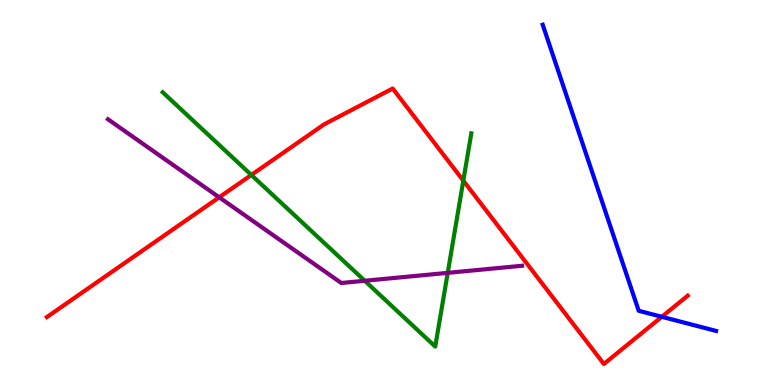[{'lines': ['blue', 'red'], 'intersections': [{'x': 8.54, 'y': 1.77}]}, {'lines': ['green', 'red'], 'intersections': [{'x': 3.24, 'y': 5.46}, {'x': 5.98, 'y': 5.31}]}, {'lines': ['purple', 'red'], 'intersections': [{'x': 2.83, 'y': 4.88}]}, {'lines': ['blue', 'green'], 'intersections': []}, {'lines': ['blue', 'purple'], 'intersections': []}, {'lines': ['green', 'purple'], 'intersections': [{'x': 4.71, 'y': 2.71}, {'x': 5.78, 'y': 2.91}]}]